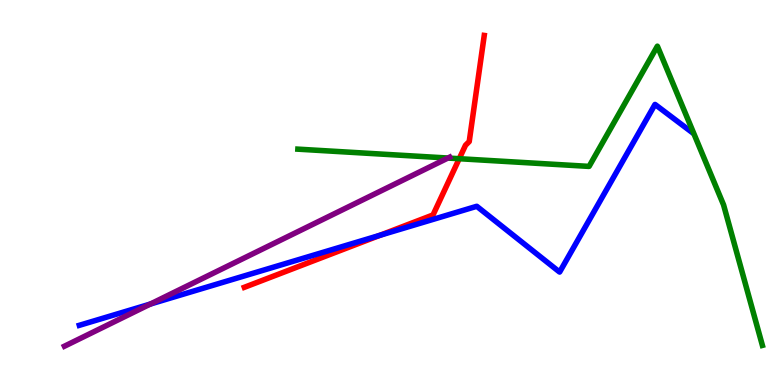[{'lines': ['blue', 'red'], 'intersections': [{'x': 4.9, 'y': 3.89}]}, {'lines': ['green', 'red'], 'intersections': [{'x': 5.93, 'y': 5.88}]}, {'lines': ['purple', 'red'], 'intersections': []}, {'lines': ['blue', 'green'], 'intersections': []}, {'lines': ['blue', 'purple'], 'intersections': [{'x': 1.94, 'y': 2.1}]}, {'lines': ['green', 'purple'], 'intersections': [{'x': 5.78, 'y': 5.9}]}]